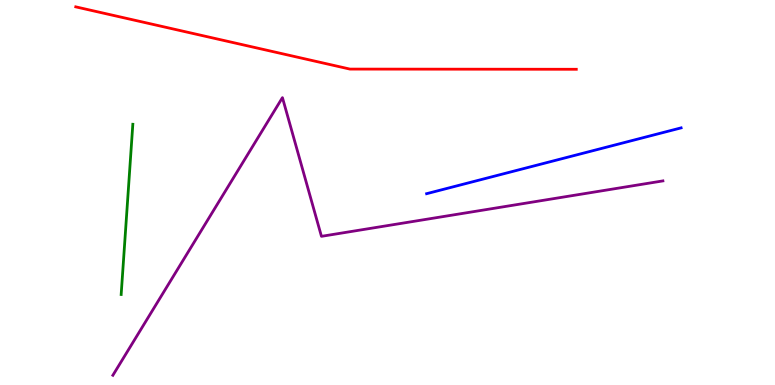[{'lines': ['blue', 'red'], 'intersections': []}, {'lines': ['green', 'red'], 'intersections': []}, {'lines': ['purple', 'red'], 'intersections': []}, {'lines': ['blue', 'green'], 'intersections': []}, {'lines': ['blue', 'purple'], 'intersections': []}, {'lines': ['green', 'purple'], 'intersections': []}]